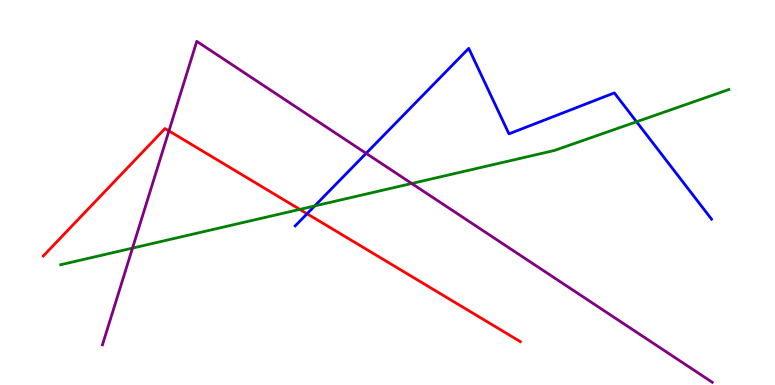[{'lines': ['blue', 'red'], 'intersections': [{'x': 3.96, 'y': 4.45}]}, {'lines': ['green', 'red'], 'intersections': [{'x': 3.87, 'y': 4.56}]}, {'lines': ['purple', 'red'], 'intersections': [{'x': 2.18, 'y': 6.6}]}, {'lines': ['blue', 'green'], 'intersections': [{'x': 4.06, 'y': 4.65}, {'x': 8.21, 'y': 6.84}]}, {'lines': ['blue', 'purple'], 'intersections': [{'x': 4.72, 'y': 6.02}]}, {'lines': ['green', 'purple'], 'intersections': [{'x': 1.71, 'y': 3.56}, {'x': 5.31, 'y': 5.23}]}]